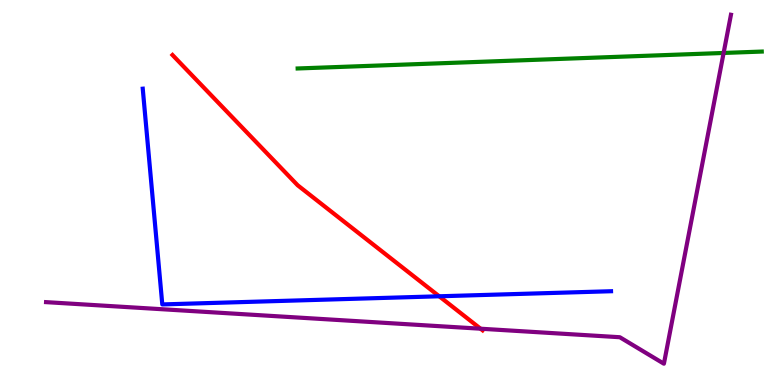[{'lines': ['blue', 'red'], 'intersections': [{'x': 5.67, 'y': 2.3}]}, {'lines': ['green', 'red'], 'intersections': []}, {'lines': ['purple', 'red'], 'intersections': [{'x': 6.2, 'y': 1.46}]}, {'lines': ['blue', 'green'], 'intersections': []}, {'lines': ['blue', 'purple'], 'intersections': []}, {'lines': ['green', 'purple'], 'intersections': [{'x': 9.34, 'y': 8.62}]}]